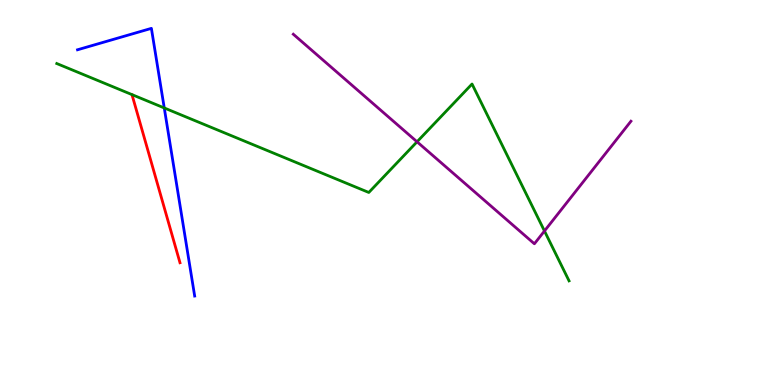[{'lines': ['blue', 'red'], 'intersections': []}, {'lines': ['green', 'red'], 'intersections': []}, {'lines': ['purple', 'red'], 'intersections': []}, {'lines': ['blue', 'green'], 'intersections': [{'x': 2.12, 'y': 7.2}]}, {'lines': ['blue', 'purple'], 'intersections': []}, {'lines': ['green', 'purple'], 'intersections': [{'x': 5.38, 'y': 6.32}, {'x': 7.03, 'y': 4.0}]}]